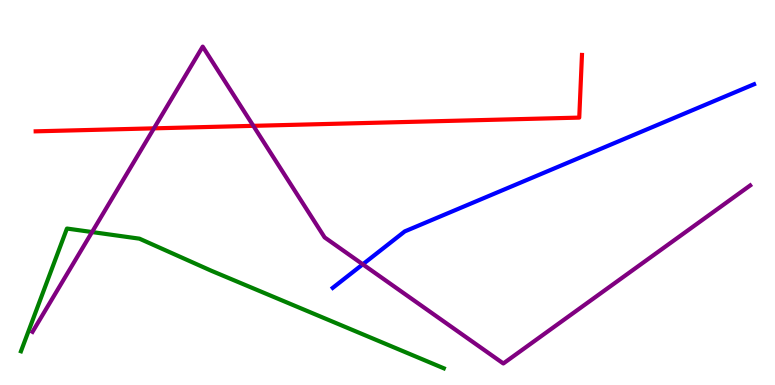[{'lines': ['blue', 'red'], 'intersections': []}, {'lines': ['green', 'red'], 'intersections': []}, {'lines': ['purple', 'red'], 'intersections': [{'x': 1.99, 'y': 6.67}, {'x': 3.27, 'y': 6.73}]}, {'lines': ['blue', 'green'], 'intersections': []}, {'lines': ['blue', 'purple'], 'intersections': [{'x': 4.68, 'y': 3.13}]}, {'lines': ['green', 'purple'], 'intersections': [{'x': 1.19, 'y': 3.97}]}]